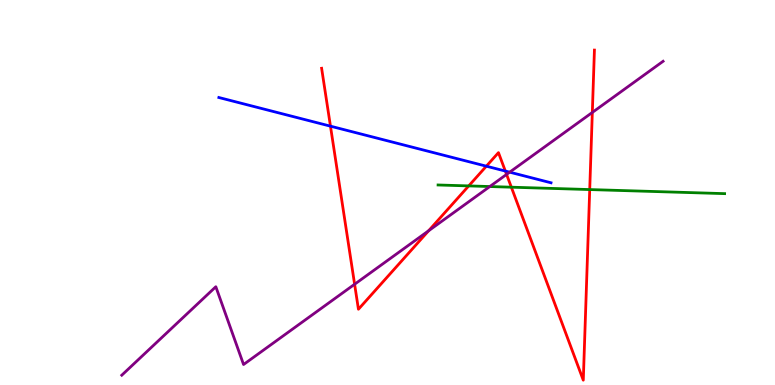[{'lines': ['blue', 'red'], 'intersections': [{'x': 4.26, 'y': 6.72}, {'x': 6.28, 'y': 5.68}, {'x': 6.52, 'y': 5.56}]}, {'lines': ['green', 'red'], 'intersections': [{'x': 6.05, 'y': 5.17}, {'x': 6.6, 'y': 5.14}, {'x': 7.61, 'y': 5.08}]}, {'lines': ['purple', 'red'], 'intersections': [{'x': 4.58, 'y': 2.62}, {'x': 5.53, 'y': 4.01}, {'x': 6.54, 'y': 5.47}, {'x': 7.64, 'y': 7.08}]}, {'lines': ['blue', 'green'], 'intersections': []}, {'lines': ['blue', 'purple'], 'intersections': [{'x': 6.58, 'y': 5.53}]}, {'lines': ['green', 'purple'], 'intersections': [{'x': 6.32, 'y': 5.15}]}]